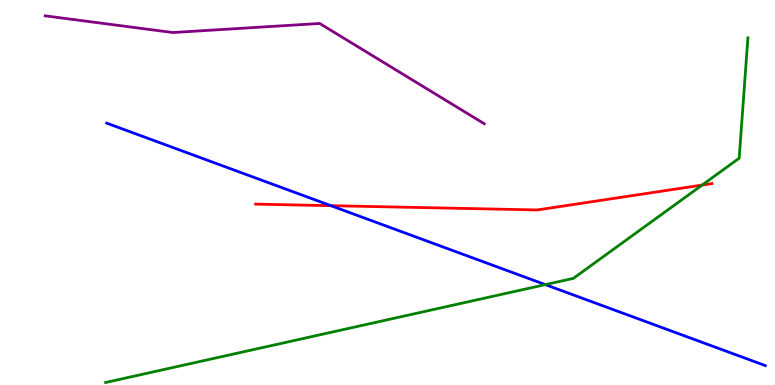[{'lines': ['blue', 'red'], 'intersections': [{'x': 4.27, 'y': 4.66}]}, {'lines': ['green', 'red'], 'intersections': [{'x': 9.06, 'y': 5.19}]}, {'lines': ['purple', 'red'], 'intersections': []}, {'lines': ['blue', 'green'], 'intersections': [{'x': 7.04, 'y': 2.61}]}, {'lines': ['blue', 'purple'], 'intersections': []}, {'lines': ['green', 'purple'], 'intersections': []}]